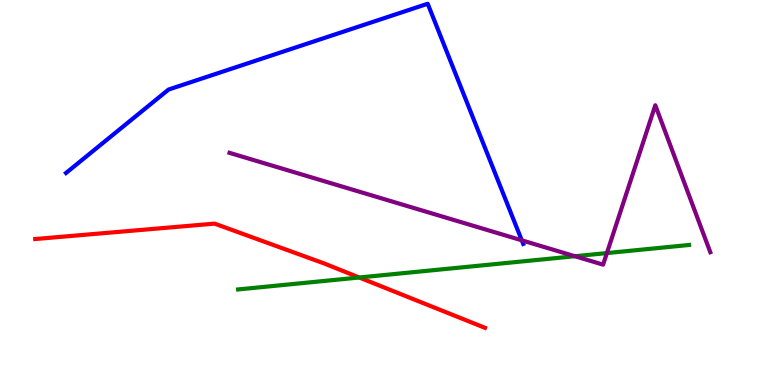[{'lines': ['blue', 'red'], 'intersections': []}, {'lines': ['green', 'red'], 'intersections': [{'x': 4.64, 'y': 2.79}]}, {'lines': ['purple', 'red'], 'intersections': []}, {'lines': ['blue', 'green'], 'intersections': []}, {'lines': ['blue', 'purple'], 'intersections': [{'x': 6.73, 'y': 3.76}]}, {'lines': ['green', 'purple'], 'intersections': [{'x': 7.42, 'y': 3.34}, {'x': 7.83, 'y': 3.43}]}]